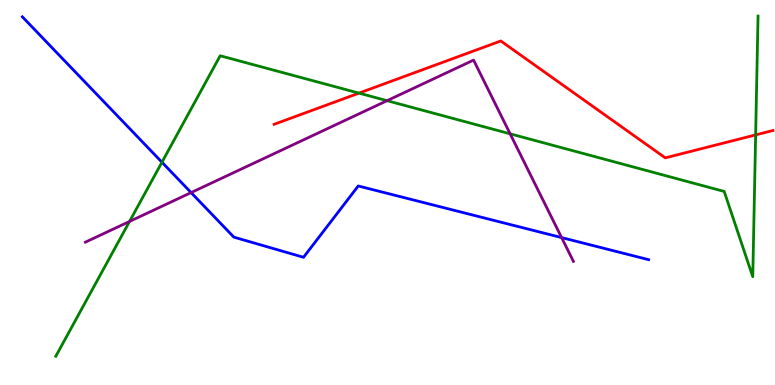[{'lines': ['blue', 'red'], 'intersections': []}, {'lines': ['green', 'red'], 'intersections': [{'x': 4.63, 'y': 7.58}, {'x': 9.75, 'y': 6.5}]}, {'lines': ['purple', 'red'], 'intersections': []}, {'lines': ['blue', 'green'], 'intersections': [{'x': 2.09, 'y': 5.79}]}, {'lines': ['blue', 'purple'], 'intersections': [{'x': 2.47, 'y': 5.0}, {'x': 7.25, 'y': 3.83}]}, {'lines': ['green', 'purple'], 'intersections': [{'x': 1.67, 'y': 4.25}, {'x': 4.99, 'y': 7.38}, {'x': 6.58, 'y': 6.52}]}]